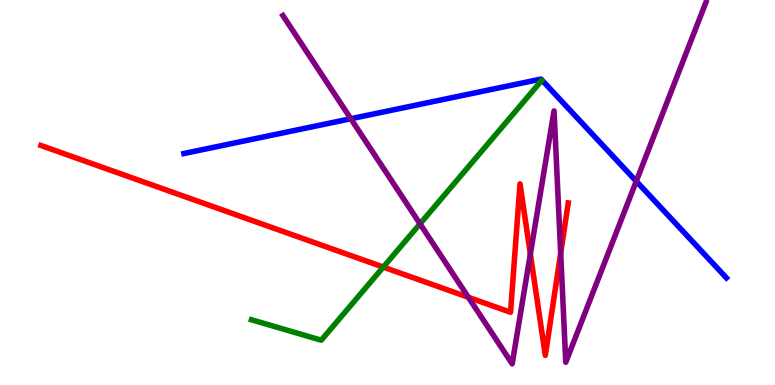[{'lines': ['blue', 'red'], 'intersections': []}, {'lines': ['green', 'red'], 'intersections': [{'x': 4.95, 'y': 3.06}]}, {'lines': ['purple', 'red'], 'intersections': [{'x': 6.04, 'y': 2.28}, {'x': 6.84, 'y': 3.4}, {'x': 7.23, 'y': 3.42}]}, {'lines': ['blue', 'green'], 'intersections': []}, {'lines': ['blue', 'purple'], 'intersections': [{'x': 4.53, 'y': 6.92}, {'x': 8.21, 'y': 5.29}]}, {'lines': ['green', 'purple'], 'intersections': [{'x': 5.42, 'y': 4.19}]}]